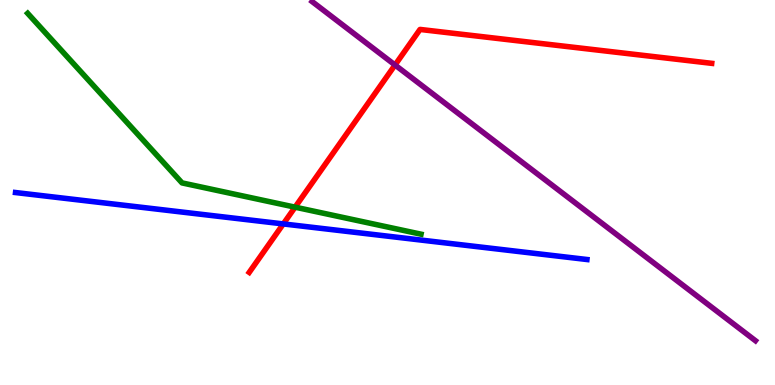[{'lines': ['blue', 'red'], 'intersections': [{'x': 3.66, 'y': 4.18}]}, {'lines': ['green', 'red'], 'intersections': [{'x': 3.81, 'y': 4.62}]}, {'lines': ['purple', 'red'], 'intersections': [{'x': 5.1, 'y': 8.31}]}, {'lines': ['blue', 'green'], 'intersections': []}, {'lines': ['blue', 'purple'], 'intersections': []}, {'lines': ['green', 'purple'], 'intersections': []}]